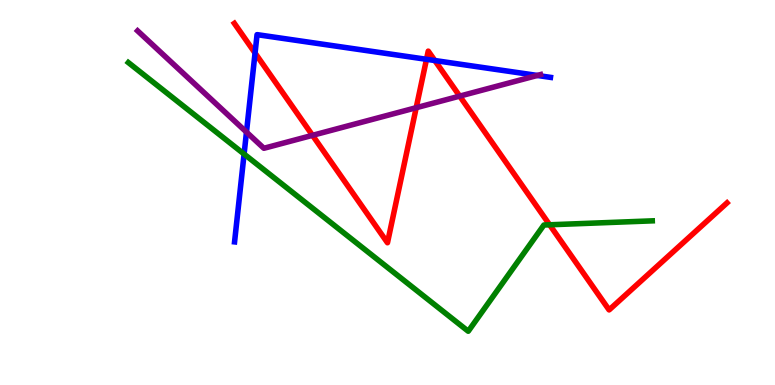[{'lines': ['blue', 'red'], 'intersections': [{'x': 3.29, 'y': 8.62}, {'x': 5.5, 'y': 8.46}, {'x': 5.61, 'y': 8.43}]}, {'lines': ['green', 'red'], 'intersections': [{'x': 7.09, 'y': 4.16}]}, {'lines': ['purple', 'red'], 'intersections': [{'x': 4.03, 'y': 6.48}, {'x': 5.37, 'y': 7.2}, {'x': 5.93, 'y': 7.5}]}, {'lines': ['blue', 'green'], 'intersections': [{'x': 3.15, 'y': 6.0}]}, {'lines': ['blue', 'purple'], 'intersections': [{'x': 3.18, 'y': 6.57}, {'x': 6.93, 'y': 8.04}]}, {'lines': ['green', 'purple'], 'intersections': []}]